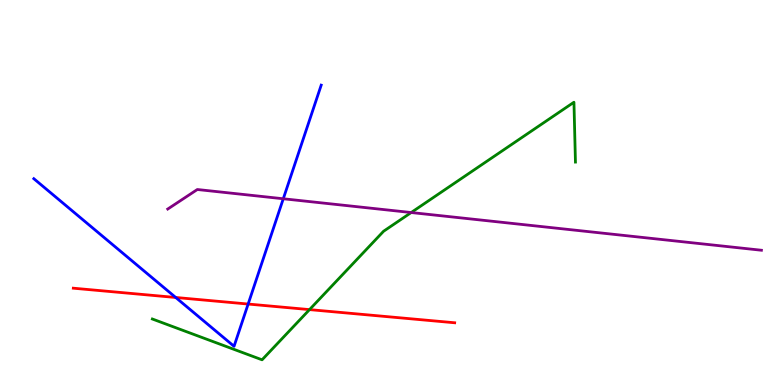[{'lines': ['blue', 'red'], 'intersections': [{'x': 2.27, 'y': 2.27}, {'x': 3.2, 'y': 2.1}]}, {'lines': ['green', 'red'], 'intersections': [{'x': 3.99, 'y': 1.96}]}, {'lines': ['purple', 'red'], 'intersections': []}, {'lines': ['blue', 'green'], 'intersections': []}, {'lines': ['blue', 'purple'], 'intersections': [{'x': 3.66, 'y': 4.84}]}, {'lines': ['green', 'purple'], 'intersections': [{'x': 5.31, 'y': 4.48}]}]